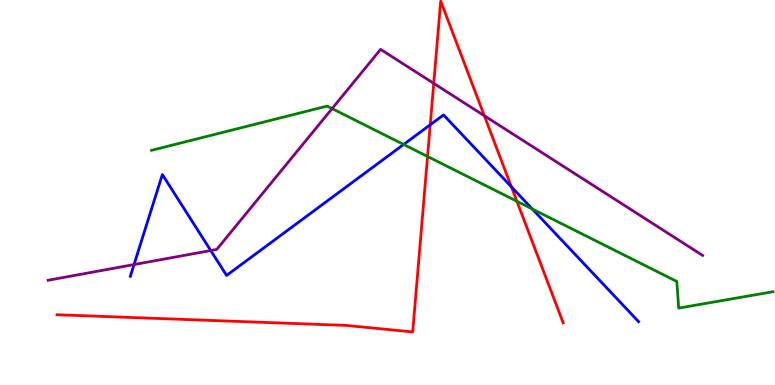[{'lines': ['blue', 'red'], 'intersections': [{'x': 5.55, 'y': 6.76}, {'x': 6.6, 'y': 5.15}]}, {'lines': ['green', 'red'], 'intersections': [{'x': 5.52, 'y': 5.94}, {'x': 6.67, 'y': 4.77}]}, {'lines': ['purple', 'red'], 'intersections': [{'x': 5.6, 'y': 7.83}, {'x': 6.25, 'y': 6.99}]}, {'lines': ['blue', 'green'], 'intersections': [{'x': 5.21, 'y': 6.25}, {'x': 6.87, 'y': 4.57}]}, {'lines': ['blue', 'purple'], 'intersections': [{'x': 1.73, 'y': 3.13}, {'x': 2.72, 'y': 3.49}]}, {'lines': ['green', 'purple'], 'intersections': [{'x': 4.29, 'y': 7.18}]}]